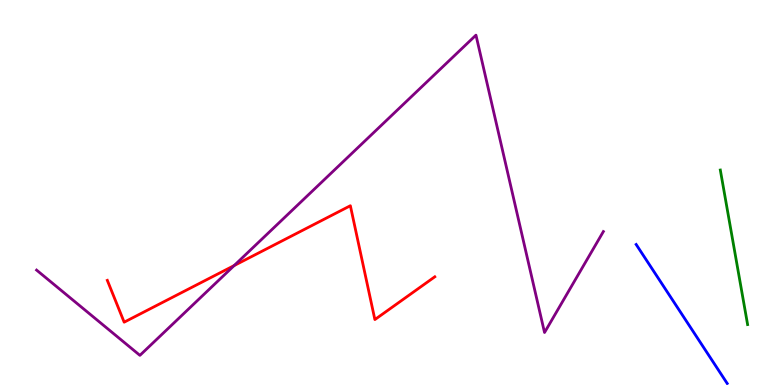[{'lines': ['blue', 'red'], 'intersections': []}, {'lines': ['green', 'red'], 'intersections': []}, {'lines': ['purple', 'red'], 'intersections': [{'x': 3.02, 'y': 3.1}]}, {'lines': ['blue', 'green'], 'intersections': []}, {'lines': ['blue', 'purple'], 'intersections': []}, {'lines': ['green', 'purple'], 'intersections': []}]